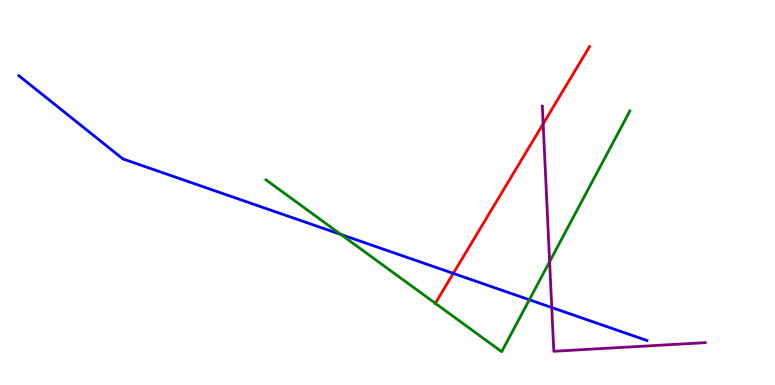[{'lines': ['blue', 'red'], 'intersections': [{'x': 5.85, 'y': 2.9}]}, {'lines': ['green', 'red'], 'intersections': [{'x': 5.62, 'y': 2.12}]}, {'lines': ['purple', 'red'], 'intersections': [{'x': 7.01, 'y': 6.78}]}, {'lines': ['blue', 'green'], 'intersections': [{'x': 4.4, 'y': 3.91}, {'x': 6.83, 'y': 2.21}]}, {'lines': ['blue', 'purple'], 'intersections': [{'x': 7.12, 'y': 2.01}]}, {'lines': ['green', 'purple'], 'intersections': [{'x': 7.09, 'y': 3.2}]}]